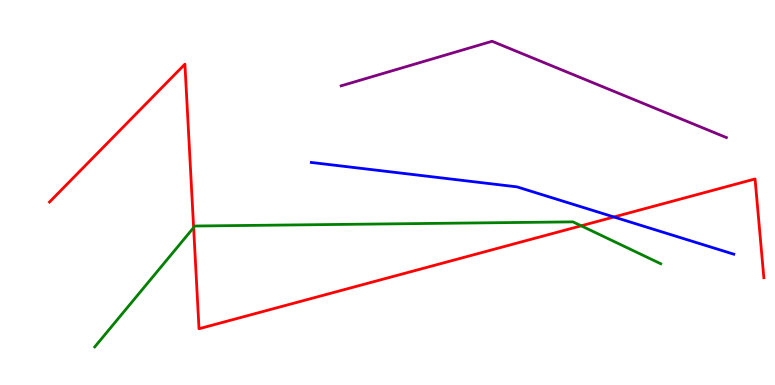[{'lines': ['blue', 'red'], 'intersections': [{'x': 7.92, 'y': 4.36}]}, {'lines': ['green', 'red'], 'intersections': [{'x': 2.5, 'y': 4.09}, {'x': 7.5, 'y': 4.14}]}, {'lines': ['purple', 'red'], 'intersections': []}, {'lines': ['blue', 'green'], 'intersections': []}, {'lines': ['blue', 'purple'], 'intersections': []}, {'lines': ['green', 'purple'], 'intersections': []}]